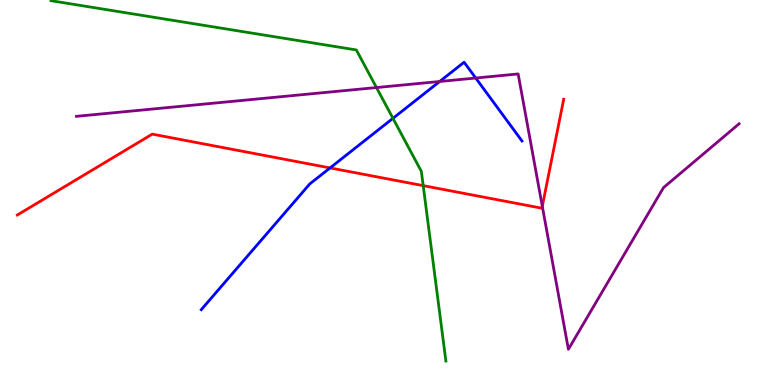[{'lines': ['blue', 'red'], 'intersections': [{'x': 4.26, 'y': 5.64}]}, {'lines': ['green', 'red'], 'intersections': [{'x': 5.46, 'y': 5.18}]}, {'lines': ['purple', 'red'], 'intersections': [{'x': 7.0, 'y': 4.64}]}, {'lines': ['blue', 'green'], 'intersections': [{'x': 5.07, 'y': 6.93}]}, {'lines': ['blue', 'purple'], 'intersections': [{'x': 5.67, 'y': 7.88}, {'x': 6.14, 'y': 7.97}]}, {'lines': ['green', 'purple'], 'intersections': [{'x': 4.86, 'y': 7.73}]}]